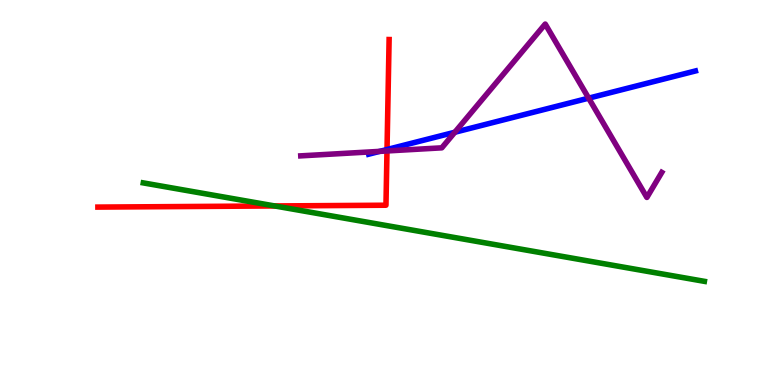[{'lines': ['blue', 'red'], 'intersections': [{'x': 4.99, 'y': 6.12}]}, {'lines': ['green', 'red'], 'intersections': [{'x': 3.54, 'y': 4.65}]}, {'lines': ['purple', 'red'], 'intersections': [{'x': 4.99, 'y': 6.08}]}, {'lines': ['blue', 'green'], 'intersections': []}, {'lines': ['blue', 'purple'], 'intersections': [{'x': 4.9, 'y': 6.07}, {'x': 5.87, 'y': 6.57}, {'x': 7.6, 'y': 7.45}]}, {'lines': ['green', 'purple'], 'intersections': []}]